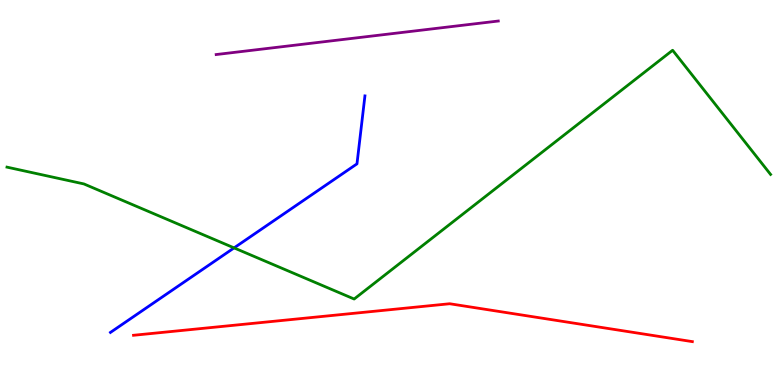[{'lines': ['blue', 'red'], 'intersections': []}, {'lines': ['green', 'red'], 'intersections': []}, {'lines': ['purple', 'red'], 'intersections': []}, {'lines': ['blue', 'green'], 'intersections': [{'x': 3.02, 'y': 3.56}]}, {'lines': ['blue', 'purple'], 'intersections': []}, {'lines': ['green', 'purple'], 'intersections': []}]